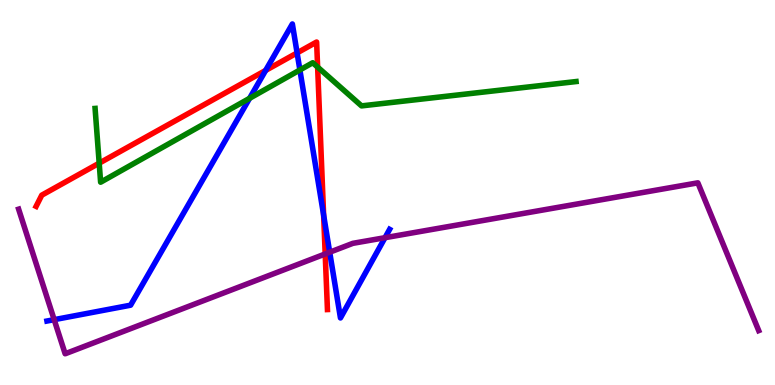[{'lines': ['blue', 'red'], 'intersections': [{'x': 3.43, 'y': 8.17}, {'x': 3.83, 'y': 8.63}, {'x': 4.18, 'y': 4.41}]}, {'lines': ['green', 'red'], 'intersections': [{'x': 1.28, 'y': 5.76}, {'x': 4.1, 'y': 8.26}]}, {'lines': ['purple', 'red'], 'intersections': [{'x': 4.2, 'y': 3.4}]}, {'lines': ['blue', 'green'], 'intersections': [{'x': 3.22, 'y': 7.45}, {'x': 3.87, 'y': 8.18}]}, {'lines': ['blue', 'purple'], 'intersections': [{'x': 0.699, 'y': 1.7}, {'x': 4.25, 'y': 3.45}, {'x': 4.97, 'y': 3.83}]}, {'lines': ['green', 'purple'], 'intersections': []}]